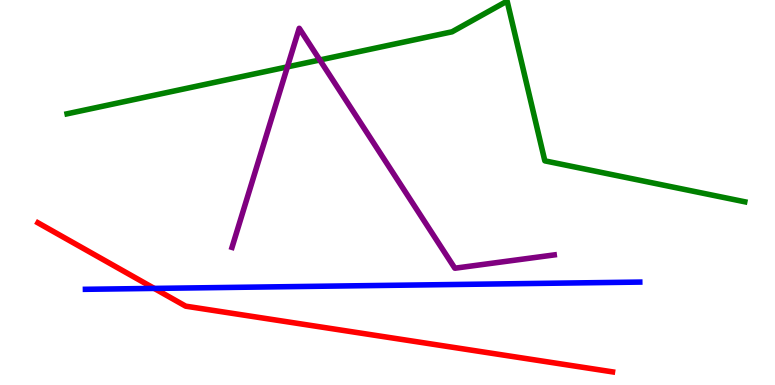[{'lines': ['blue', 'red'], 'intersections': [{'x': 1.99, 'y': 2.51}]}, {'lines': ['green', 'red'], 'intersections': []}, {'lines': ['purple', 'red'], 'intersections': []}, {'lines': ['blue', 'green'], 'intersections': []}, {'lines': ['blue', 'purple'], 'intersections': []}, {'lines': ['green', 'purple'], 'intersections': [{'x': 3.71, 'y': 8.26}, {'x': 4.13, 'y': 8.44}]}]